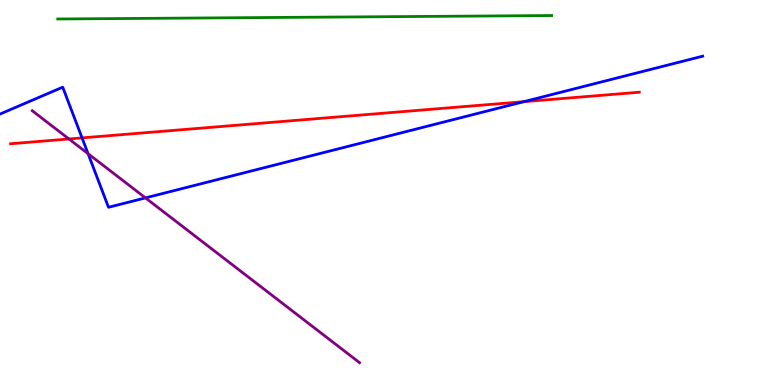[{'lines': ['blue', 'red'], 'intersections': [{'x': 1.06, 'y': 6.42}, {'x': 6.76, 'y': 7.36}]}, {'lines': ['green', 'red'], 'intersections': []}, {'lines': ['purple', 'red'], 'intersections': [{'x': 0.889, 'y': 6.39}]}, {'lines': ['blue', 'green'], 'intersections': []}, {'lines': ['blue', 'purple'], 'intersections': [{'x': 1.14, 'y': 6.01}, {'x': 1.88, 'y': 4.86}]}, {'lines': ['green', 'purple'], 'intersections': []}]